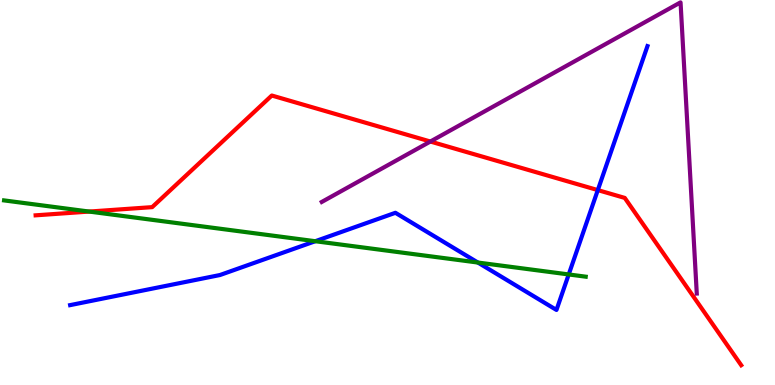[{'lines': ['blue', 'red'], 'intersections': [{'x': 7.71, 'y': 5.06}]}, {'lines': ['green', 'red'], 'intersections': [{'x': 1.15, 'y': 4.5}]}, {'lines': ['purple', 'red'], 'intersections': [{'x': 5.55, 'y': 6.32}]}, {'lines': ['blue', 'green'], 'intersections': [{'x': 4.07, 'y': 3.73}, {'x': 6.17, 'y': 3.18}, {'x': 7.34, 'y': 2.87}]}, {'lines': ['blue', 'purple'], 'intersections': []}, {'lines': ['green', 'purple'], 'intersections': []}]